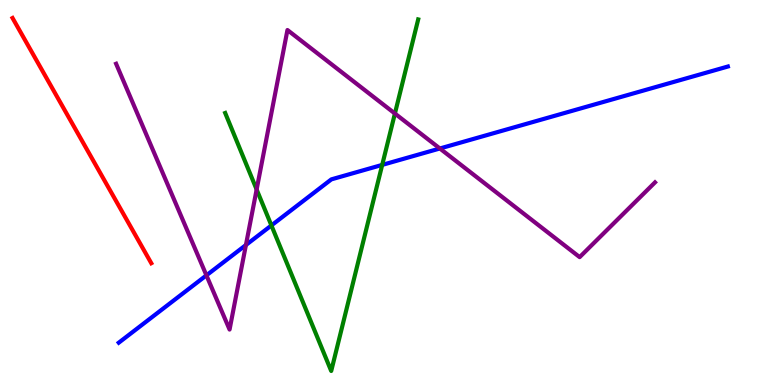[{'lines': ['blue', 'red'], 'intersections': []}, {'lines': ['green', 'red'], 'intersections': []}, {'lines': ['purple', 'red'], 'intersections': []}, {'lines': ['blue', 'green'], 'intersections': [{'x': 3.5, 'y': 4.14}, {'x': 4.93, 'y': 5.72}]}, {'lines': ['blue', 'purple'], 'intersections': [{'x': 2.66, 'y': 2.85}, {'x': 3.17, 'y': 3.64}, {'x': 5.68, 'y': 6.14}]}, {'lines': ['green', 'purple'], 'intersections': [{'x': 3.31, 'y': 5.08}, {'x': 5.1, 'y': 7.05}]}]